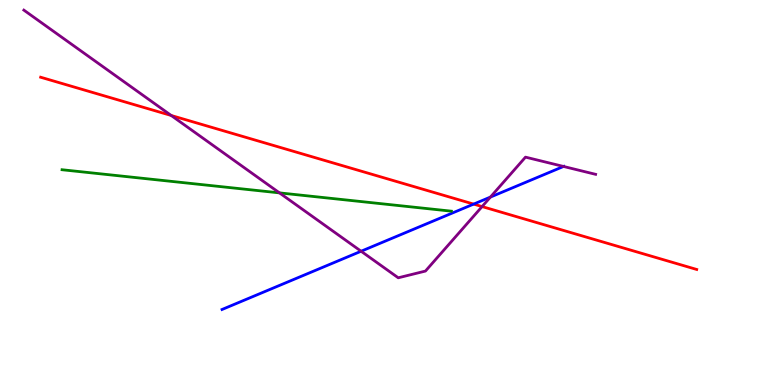[{'lines': ['blue', 'red'], 'intersections': [{'x': 6.11, 'y': 4.7}]}, {'lines': ['green', 'red'], 'intersections': []}, {'lines': ['purple', 'red'], 'intersections': [{'x': 2.21, 'y': 7.0}, {'x': 6.22, 'y': 4.63}]}, {'lines': ['blue', 'green'], 'intersections': []}, {'lines': ['blue', 'purple'], 'intersections': [{'x': 4.66, 'y': 3.47}, {'x': 6.33, 'y': 4.88}, {'x': 7.27, 'y': 5.68}]}, {'lines': ['green', 'purple'], 'intersections': [{'x': 3.61, 'y': 4.99}]}]